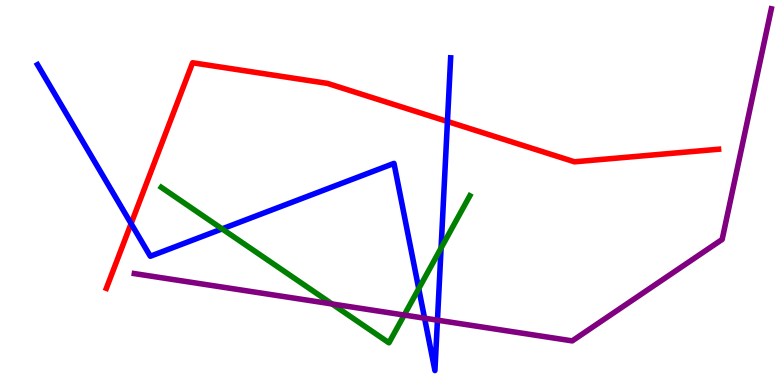[{'lines': ['blue', 'red'], 'intersections': [{'x': 1.69, 'y': 4.19}, {'x': 5.77, 'y': 6.84}]}, {'lines': ['green', 'red'], 'intersections': []}, {'lines': ['purple', 'red'], 'intersections': []}, {'lines': ['blue', 'green'], 'intersections': [{'x': 2.87, 'y': 4.05}, {'x': 5.4, 'y': 2.5}, {'x': 5.69, 'y': 3.56}]}, {'lines': ['blue', 'purple'], 'intersections': [{'x': 5.48, 'y': 1.74}, {'x': 5.64, 'y': 1.68}]}, {'lines': ['green', 'purple'], 'intersections': [{'x': 4.28, 'y': 2.1}, {'x': 5.22, 'y': 1.82}]}]